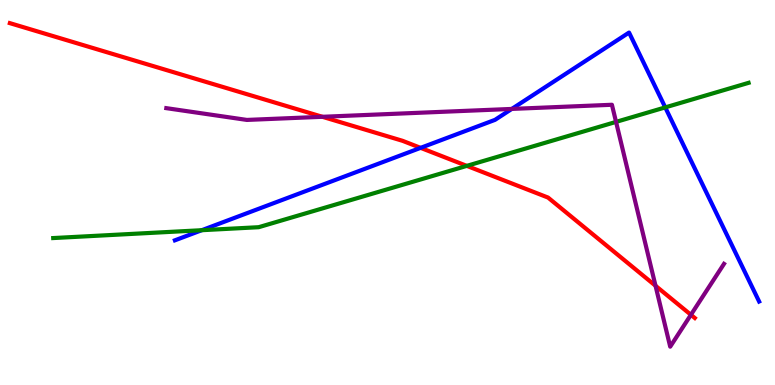[{'lines': ['blue', 'red'], 'intersections': [{'x': 5.43, 'y': 6.16}]}, {'lines': ['green', 'red'], 'intersections': [{'x': 6.02, 'y': 5.69}]}, {'lines': ['purple', 'red'], 'intersections': [{'x': 4.16, 'y': 6.97}, {'x': 8.46, 'y': 2.58}, {'x': 8.91, 'y': 1.82}]}, {'lines': ['blue', 'green'], 'intersections': [{'x': 2.6, 'y': 4.02}, {'x': 8.58, 'y': 7.21}]}, {'lines': ['blue', 'purple'], 'intersections': [{'x': 6.6, 'y': 7.17}]}, {'lines': ['green', 'purple'], 'intersections': [{'x': 7.95, 'y': 6.83}]}]